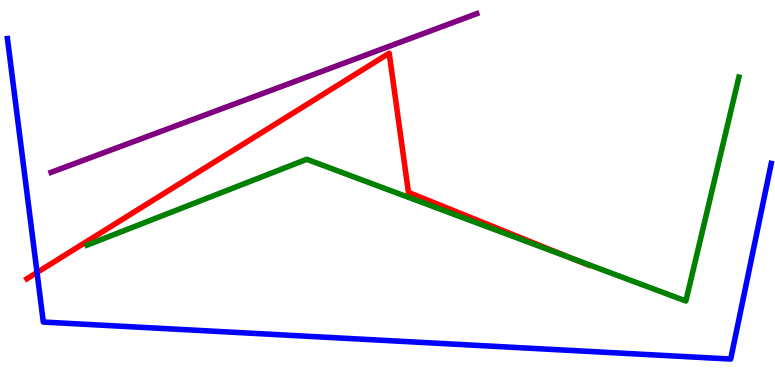[{'lines': ['blue', 'red'], 'intersections': [{'x': 0.478, 'y': 2.92}]}, {'lines': ['green', 'red'], 'intersections': [{'x': 7.38, 'y': 3.28}]}, {'lines': ['purple', 'red'], 'intersections': []}, {'lines': ['blue', 'green'], 'intersections': []}, {'lines': ['blue', 'purple'], 'intersections': []}, {'lines': ['green', 'purple'], 'intersections': []}]